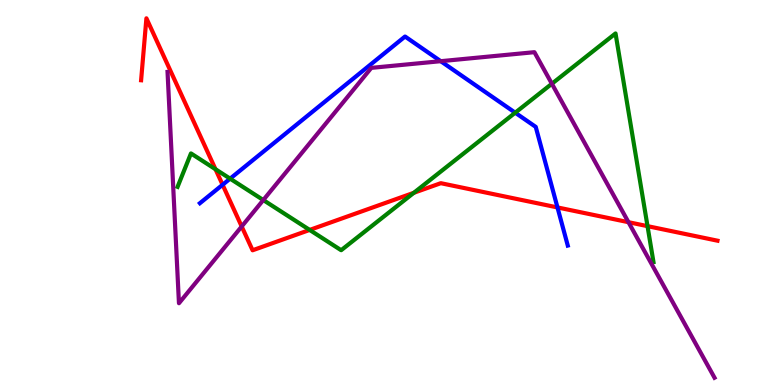[{'lines': ['blue', 'red'], 'intersections': [{'x': 2.87, 'y': 5.2}, {'x': 7.19, 'y': 4.61}]}, {'lines': ['green', 'red'], 'intersections': [{'x': 2.78, 'y': 5.6}, {'x': 4.0, 'y': 4.03}, {'x': 5.34, 'y': 4.99}, {'x': 8.36, 'y': 4.13}]}, {'lines': ['purple', 'red'], 'intersections': [{'x': 3.12, 'y': 4.12}, {'x': 8.11, 'y': 4.23}]}, {'lines': ['blue', 'green'], 'intersections': [{'x': 2.97, 'y': 5.36}, {'x': 6.65, 'y': 7.07}]}, {'lines': ['blue', 'purple'], 'intersections': [{'x': 5.69, 'y': 8.41}]}, {'lines': ['green', 'purple'], 'intersections': [{'x': 3.4, 'y': 4.8}, {'x': 7.12, 'y': 7.82}]}]